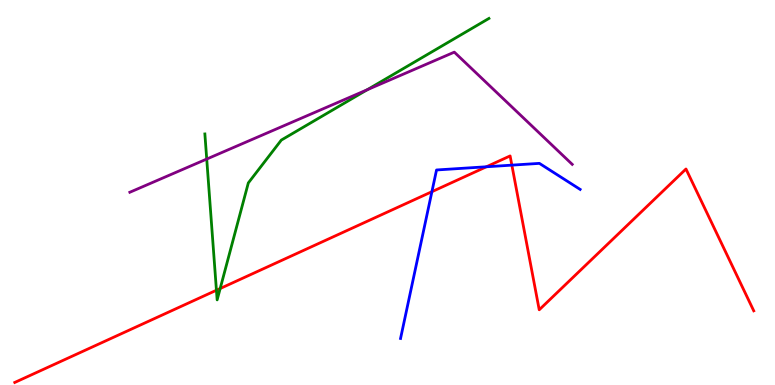[{'lines': ['blue', 'red'], 'intersections': [{'x': 5.57, 'y': 5.02}, {'x': 6.28, 'y': 5.67}, {'x': 6.6, 'y': 5.71}]}, {'lines': ['green', 'red'], 'intersections': [{'x': 2.79, 'y': 2.46}, {'x': 2.84, 'y': 2.51}]}, {'lines': ['purple', 'red'], 'intersections': []}, {'lines': ['blue', 'green'], 'intersections': []}, {'lines': ['blue', 'purple'], 'intersections': []}, {'lines': ['green', 'purple'], 'intersections': [{'x': 2.67, 'y': 5.87}, {'x': 4.74, 'y': 7.67}]}]